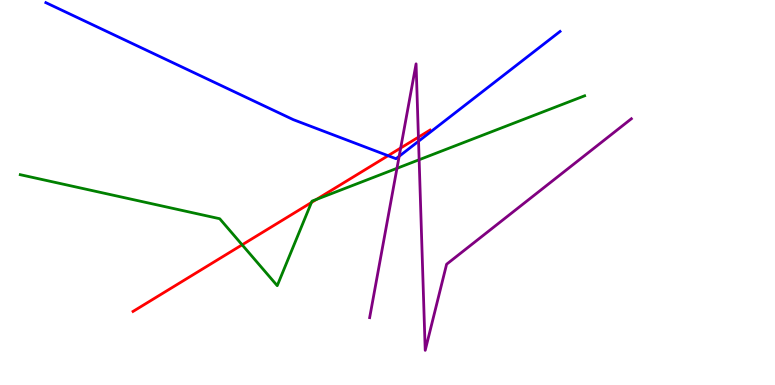[{'lines': ['blue', 'red'], 'intersections': [{'x': 5.01, 'y': 5.96}]}, {'lines': ['green', 'red'], 'intersections': [{'x': 3.12, 'y': 3.64}, {'x': 4.02, 'y': 4.74}, {'x': 4.08, 'y': 4.82}]}, {'lines': ['purple', 'red'], 'intersections': [{'x': 5.17, 'y': 6.16}, {'x': 5.4, 'y': 6.44}]}, {'lines': ['blue', 'green'], 'intersections': []}, {'lines': ['blue', 'purple'], 'intersections': [{'x': 5.15, 'y': 5.94}, {'x': 5.4, 'y': 6.33}]}, {'lines': ['green', 'purple'], 'intersections': [{'x': 5.12, 'y': 5.63}, {'x': 5.41, 'y': 5.85}]}]